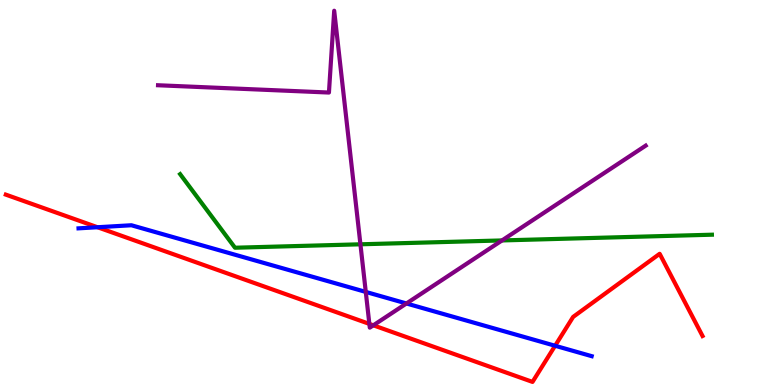[{'lines': ['blue', 'red'], 'intersections': [{'x': 1.26, 'y': 4.1}, {'x': 7.16, 'y': 1.02}]}, {'lines': ['green', 'red'], 'intersections': []}, {'lines': ['purple', 'red'], 'intersections': [{'x': 4.77, 'y': 1.59}, {'x': 4.82, 'y': 1.55}]}, {'lines': ['blue', 'green'], 'intersections': []}, {'lines': ['blue', 'purple'], 'intersections': [{'x': 4.72, 'y': 2.42}, {'x': 5.24, 'y': 2.12}]}, {'lines': ['green', 'purple'], 'intersections': [{'x': 4.65, 'y': 3.65}, {'x': 6.48, 'y': 3.75}]}]